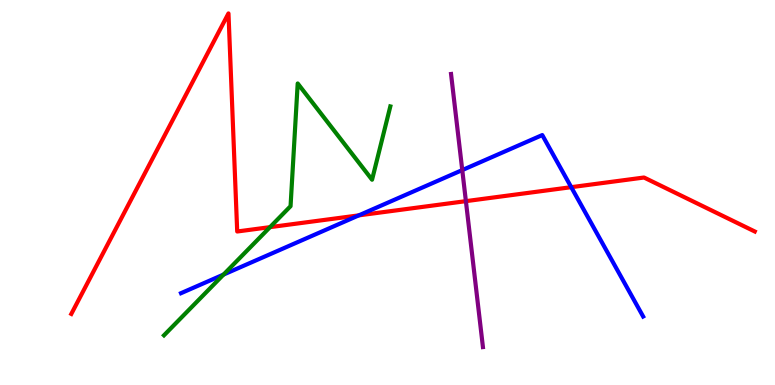[{'lines': ['blue', 'red'], 'intersections': [{'x': 4.63, 'y': 4.41}, {'x': 7.37, 'y': 5.14}]}, {'lines': ['green', 'red'], 'intersections': [{'x': 3.48, 'y': 4.1}]}, {'lines': ['purple', 'red'], 'intersections': [{'x': 6.01, 'y': 4.78}]}, {'lines': ['blue', 'green'], 'intersections': [{'x': 2.88, 'y': 2.87}]}, {'lines': ['blue', 'purple'], 'intersections': [{'x': 5.96, 'y': 5.58}]}, {'lines': ['green', 'purple'], 'intersections': []}]